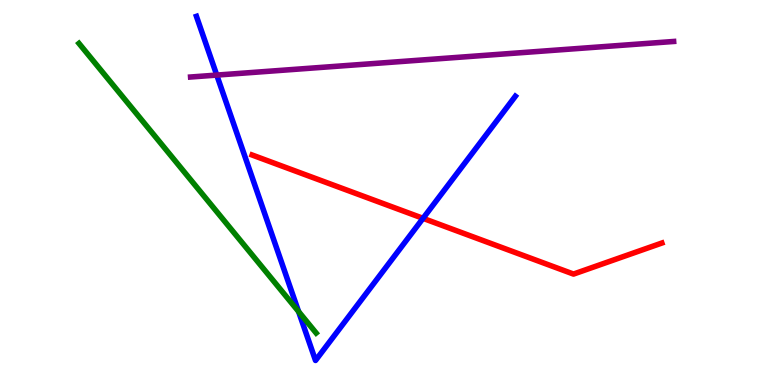[{'lines': ['blue', 'red'], 'intersections': [{'x': 5.46, 'y': 4.33}]}, {'lines': ['green', 'red'], 'intersections': []}, {'lines': ['purple', 'red'], 'intersections': []}, {'lines': ['blue', 'green'], 'intersections': [{'x': 3.85, 'y': 1.91}]}, {'lines': ['blue', 'purple'], 'intersections': [{'x': 2.8, 'y': 8.05}]}, {'lines': ['green', 'purple'], 'intersections': []}]